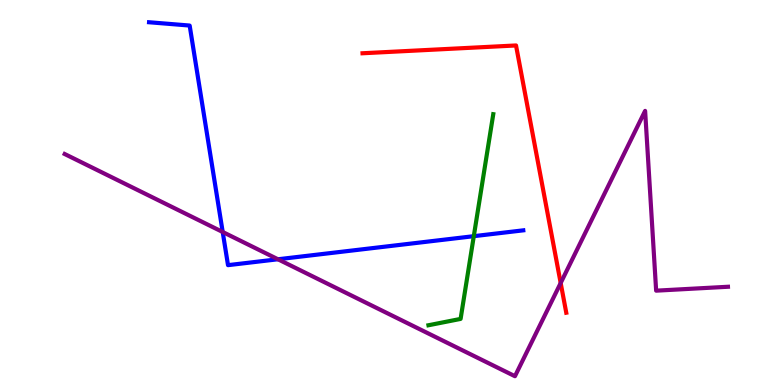[{'lines': ['blue', 'red'], 'intersections': []}, {'lines': ['green', 'red'], 'intersections': []}, {'lines': ['purple', 'red'], 'intersections': [{'x': 7.23, 'y': 2.65}]}, {'lines': ['blue', 'green'], 'intersections': [{'x': 6.11, 'y': 3.87}]}, {'lines': ['blue', 'purple'], 'intersections': [{'x': 2.87, 'y': 3.97}, {'x': 3.59, 'y': 3.27}]}, {'lines': ['green', 'purple'], 'intersections': []}]